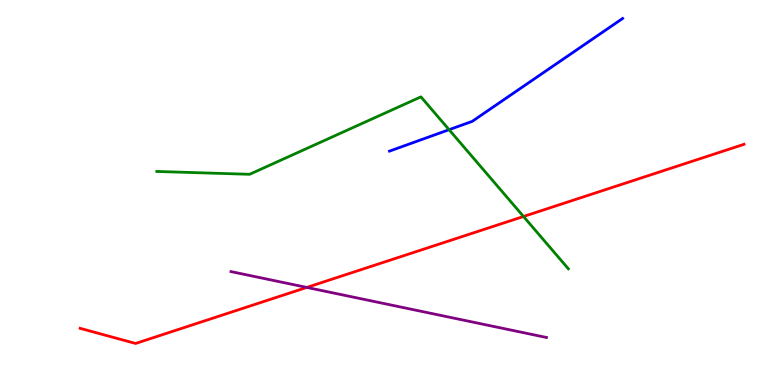[{'lines': ['blue', 'red'], 'intersections': []}, {'lines': ['green', 'red'], 'intersections': [{'x': 6.75, 'y': 4.38}]}, {'lines': ['purple', 'red'], 'intersections': [{'x': 3.96, 'y': 2.53}]}, {'lines': ['blue', 'green'], 'intersections': [{'x': 5.79, 'y': 6.63}]}, {'lines': ['blue', 'purple'], 'intersections': []}, {'lines': ['green', 'purple'], 'intersections': []}]